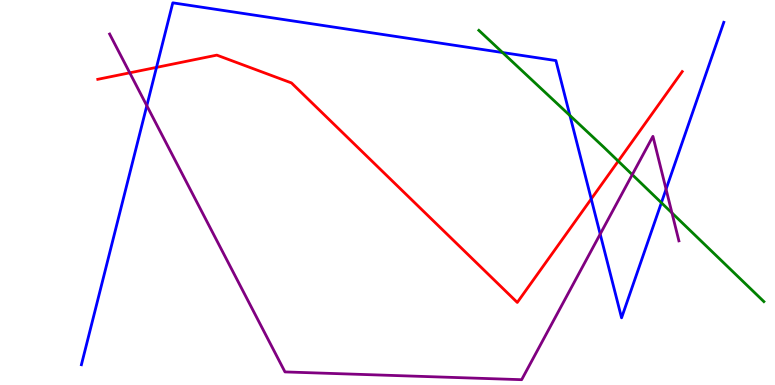[{'lines': ['blue', 'red'], 'intersections': [{'x': 2.02, 'y': 8.25}, {'x': 7.63, 'y': 4.83}]}, {'lines': ['green', 'red'], 'intersections': [{'x': 7.98, 'y': 5.81}]}, {'lines': ['purple', 'red'], 'intersections': [{'x': 1.67, 'y': 8.11}]}, {'lines': ['blue', 'green'], 'intersections': [{'x': 6.48, 'y': 8.64}, {'x': 7.35, 'y': 7.0}, {'x': 8.53, 'y': 4.73}]}, {'lines': ['blue', 'purple'], 'intersections': [{'x': 1.89, 'y': 7.25}, {'x': 7.74, 'y': 3.92}, {'x': 8.59, 'y': 5.09}]}, {'lines': ['green', 'purple'], 'intersections': [{'x': 8.16, 'y': 5.46}, {'x': 8.67, 'y': 4.47}]}]